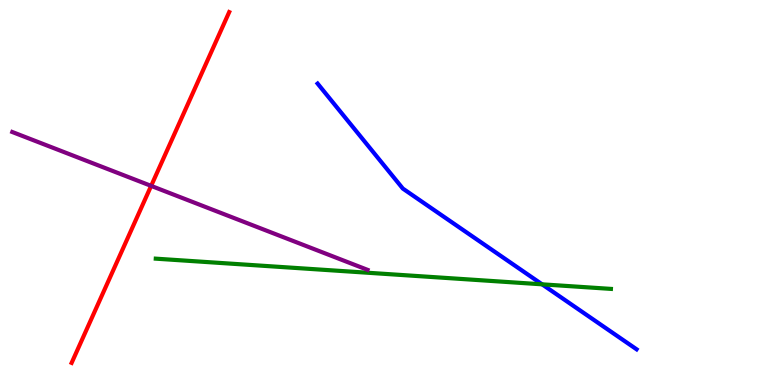[{'lines': ['blue', 'red'], 'intersections': []}, {'lines': ['green', 'red'], 'intersections': []}, {'lines': ['purple', 'red'], 'intersections': [{'x': 1.95, 'y': 5.17}]}, {'lines': ['blue', 'green'], 'intersections': [{'x': 6.99, 'y': 2.61}]}, {'lines': ['blue', 'purple'], 'intersections': []}, {'lines': ['green', 'purple'], 'intersections': []}]